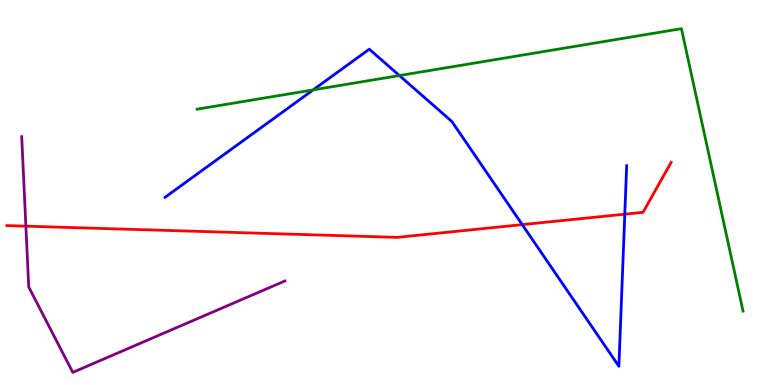[{'lines': ['blue', 'red'], 'intersections': [{'x': 6.74, 'y': 4.17}, {'x': 8.06, 'y': 4.44}]}, {'lines': ['green', 'red'], 'intersections': []}, {'lines': ['purple', 'red'], 'intersections': [{'x': 0.334, 'y': 4.13}]}, {'lines': ['blue', 'green'], 'intersections': [{'x': 4.04, 'y': 7.67}, {'x': 5.15, 'y': 8.04}]}, {'lines': ['blue', 'purple'], 'intersections': []}, {'lines': ['green', 'purple'], 'intersections': []}]